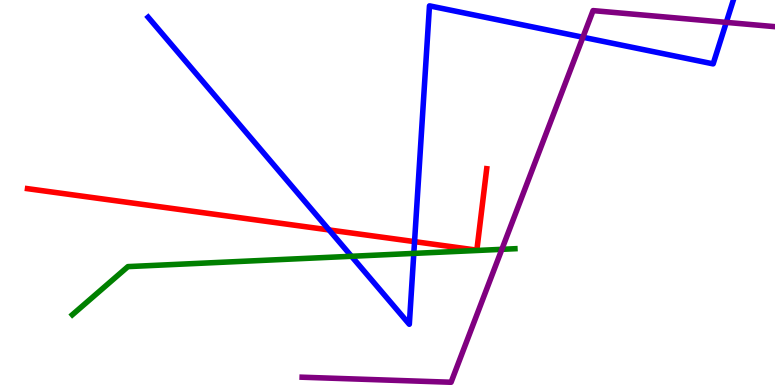[{'lines': ['blue', 'red'], 'intersections': [{'x': 4.25, 'y': 4.03}, {'x': 5.35, 'y': 3.72}]}, {'lines': ['green', 'red'], 'intersections': []}, {'lines': ['purple', 'red'], 'intersections': []}, {'lines': ['blue', 'green'], 'intersections': [{'x': 4.54, 'y': 3.34}, {'x': 5.34, 'y': 3.42}]}, {'lines': ['blue', 'purple'], 'intersections': [{'x': 7.52, 'y': 9.03}, {'x': 9.37, 'y': 9.42}]}, {'lines': ['green', 'purple'], 'intersections': [{'x': 6.48, 'y': 3.52}]}]